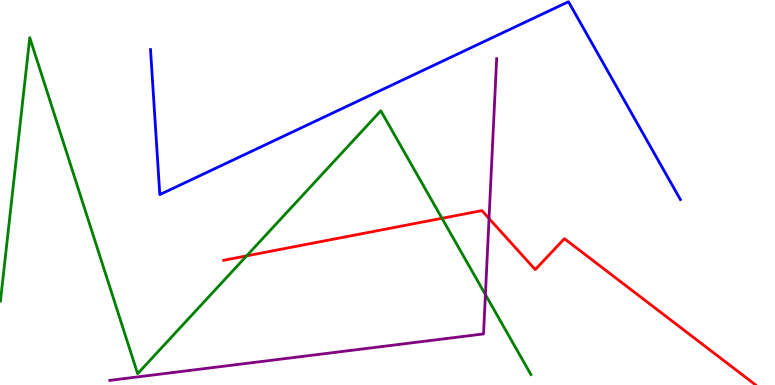[{'lines': ['blue', 'red'], 'intersections': []}, {'lines': ['green', 'red'], 'intersections': [{'x': 3.18, 'y': 3.35}, {'x': 5.7, 'y': 4.33}]}, {'lines': ['purple', 'red'], 'intersections': [{'x': 6.31, 'y': 4.32}]}, {'lines': ['blue', 'green'], 'intersections': []}, {'lines': ['blue', 'purple'], 'intersections': []}, {'lines': ['green', 'purple'], 'intersections': [{'x': 6.26, 'y': 2.35}]}]